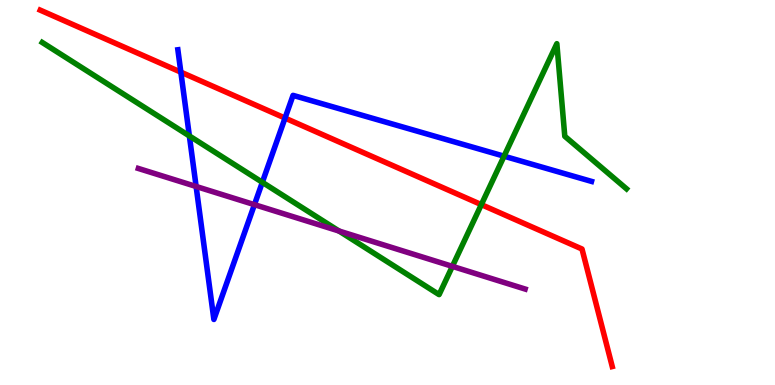[{'lines': ['blue', 'red'], 'intersections': [{'x': 2.33, 'y': 8.13}, {'x': 3.68, 'y': 6.93}]}, {'lines': ['green', 'red'], 'intersections': [{'x': 6.21, 'y': 4.69}]}, {'lines': ['purple', 'red'], 'intersections': []}, {'lines': ['blue', 'green'], 'intersections': [{'x': 2.44, 'y': 6.47}, {'x': 3.38, 'y': 5.26}, {'x': 6.5, 'y': 5.94}]}, {'lines': ['blue', 'purple'], 'intersections': [{'x': 2.53, 'y': 5.16}, {'x': 3.28, 'y': 4.68}]}, {'lines': ['green', 'purple'], 'intersections': [{'x': 4.37, 'y': 4.0}, {'x': 5.84, 'y': 3.08}]}]